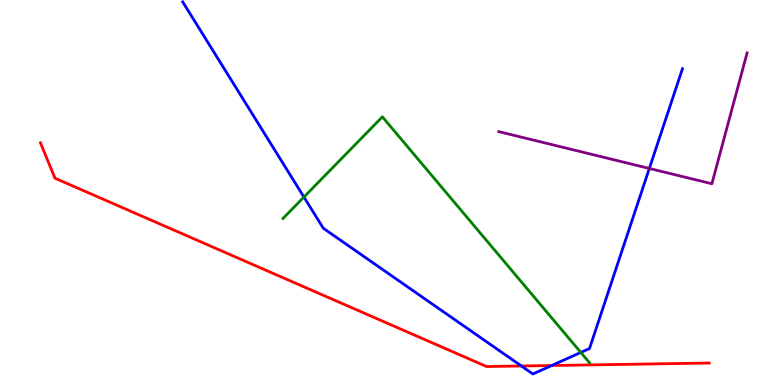[{'lines': ['blue', 'red'], 'intersections': [{'x': 6.73, 'y': 0.494}, {'x': 7.12, 'y': 0.506}]}, {'lines': ['green', 'red'], 'intersections': []}, {'lines': ['purple', 'red'], 'intersections': []}, {'lines': ['blue', 'green'], 'intersections': [{'x': 3.92, 'y': 4.88}, {'x': 7.49, 'y': 0.846}]}, {'lines': ['blue', 'purple'], 'intersections': [{'x': 8.38, 'y': 5.62}]}, {'lines': ['green', 'purple'], 'intersections': []}]